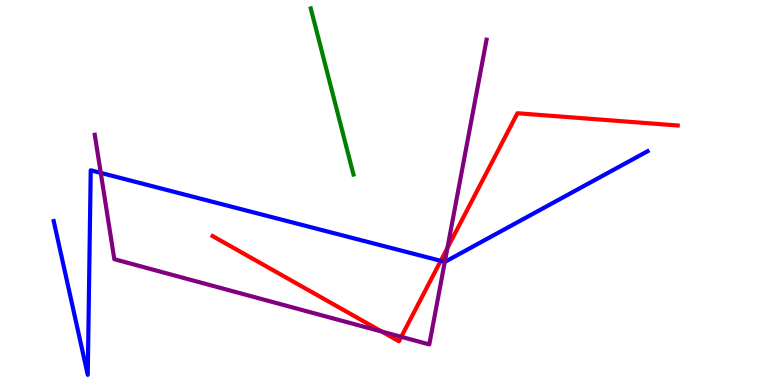[{'lines': ['blue', 'red'], 'intersections': [{'x': 5.69, 'y': 3.23}]}, {'lines': ['green', 'red'], 'intersections': []}, {'lines': ['purple', 'red'], 'intersections': [{'x': 4.93, 'y': 1.39}, {'x': 5.18, 'y': 1.25}, {'x': 5.77, 'y': 3.56}]}, {'lines': ['blue', 'green'], 'intersections': []}, {'lines': ['blue', 'purple'], 'intersections': [{'x': 1.3, 'y': 5.51}, {'x': 5.74, 'y': 3.2}]}, {'lines': ['green', 'purple'], 'intersections': []}]